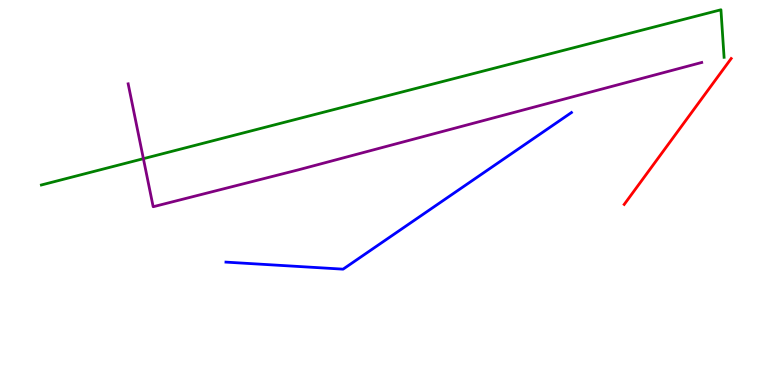[{'lines': ['blue', 'red'], 'intersections': []}, {'lines': ['green', 'red'], 'intersections': []}, {'lines': ['purple', 'red'], 'intersections': []}, {'lines': ['blue', 'green'], 'intersections': []}, {'lines': ['blue', 'purple'], 'intersections': []}, {'lines': ['green', 'purple'], 'intersections': [{'x': 1.85, 'y': 5.88}]}]